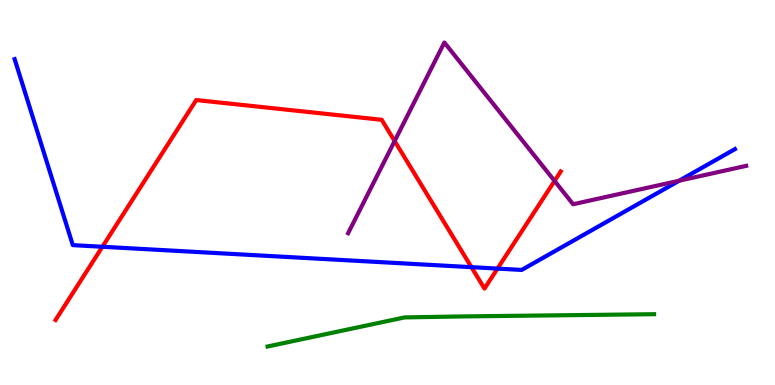[{'lines': ['blue', 'red'], 'intersections': [{'x': 1.32, 'y': 3.59}, {'x': 6.08, 'y': 3.06}, {'x': 6.42, 'y': 3.02}]}, {'lines': ['green', 'red'], 'intersections': []}, {'lines': ['purple', 'red'], 'intersections': [{'x': 5.09, 'y': 6.34}, {'x': 7.16, 'y': 5.3}]}, {'lines': ['blue', 'green'], 'intersections': []}, {'lines': ['blue', 'purple'], 'intersections': [{'x': 8.76, 'y': 5.31}]}, {'lines': ['green', 'purple'], 'intersections': []}]